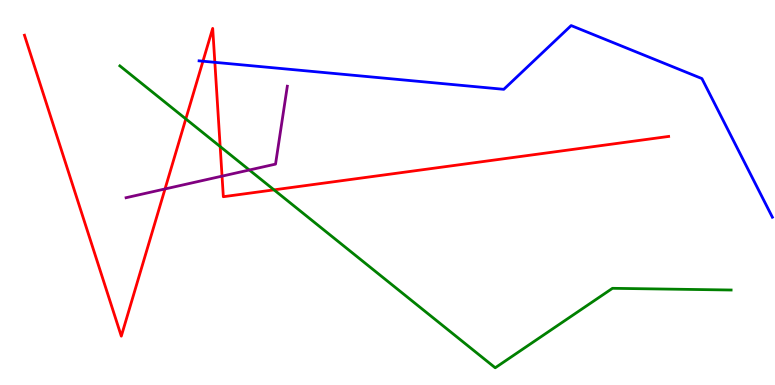[{'lines': ['blue', 'red'], 'intersections': [{'x': 2.62, 'y': 8.41}, {'x': 2.77, 'y': 8.38}]}, {'lines': ['green', 'red'], 'intersections': [{'x': 2.4, 'y': 6.91}, {'x': 2.84, 'y': 6.19}, {'x': 3.54, 'y': 5.07}]}, {'lines': ['purple', 'red'], 'intersections': [{'x': 2.13, 'y': 5.09}, {'x': 2.87, 'y': 5.42}]}, {'lines': ['blue', 'green'], 'intersections': []}, {'lines': ['blue', 'purple'], 'intersections': []}, {'lines': ['green', 'purple'], 'intersections': [{'x': 3.22, 'y': 5.58}]}]